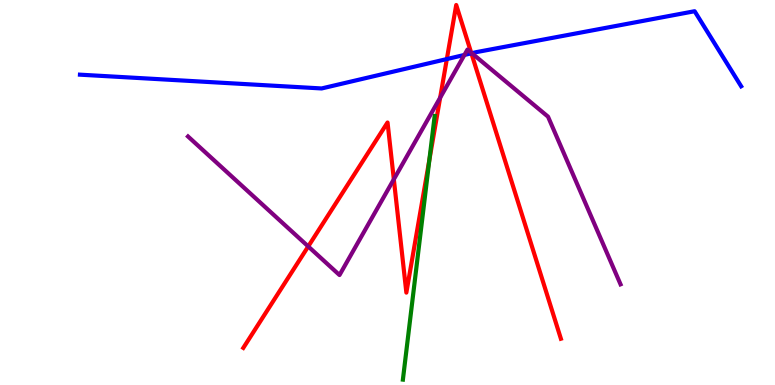[{'lines': ['blue', 'red'], 'intersections': [{'x': 5.77, 'y': 8.47}, {'x': 6.08, 'y': 8.62}]}, {'lines': ['green', 'red'], 'intersections': [{'x': 5.54, 'y': 5.85}]}, {'lines': ['purple', 'red'], 'intersections': [{'x': 3.98, 'y': 3.6}, {'x': 5.08, 'y': 5.34}, {'x': 5.68, 'y': 7.46}, {'x': 6.08, 'y': 8.63}]}, {'lines': ['blue', 'green'], 'intersections': []}, {'lines': ['blue', 'purple'], 'intersections': [{'x': 5.99, 'y': 8.57}, {'x': 6.09, 'y': 8.62}]}, {'lines': ['green', 'purple'], 'intersections': []}]